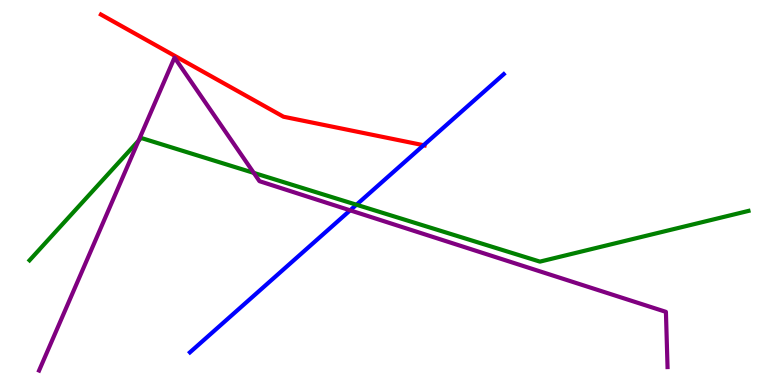[{'lines': ['blue', 'red'], 'intersections': [{'x': 5.47, 'y': 6.23}]}, {'lines': ['green', 'red'], 'intersections': []}, {'lines': ['purple', 'red'], 'intersections': []}, {'lines': ['blue', 'green'], 'intersections': [{'x': 4.6, 'y': 4.68}]}, {'lines': ['blue', 'purple'], 'intersections': [{'x': 4.52, 'y': 4.54}]}, {'lines': ['green', 'purple'], 'intersections': [{'x': 1.79, 'y': 6.34}, {'x': 3.27, 'y': 5.51}]}]